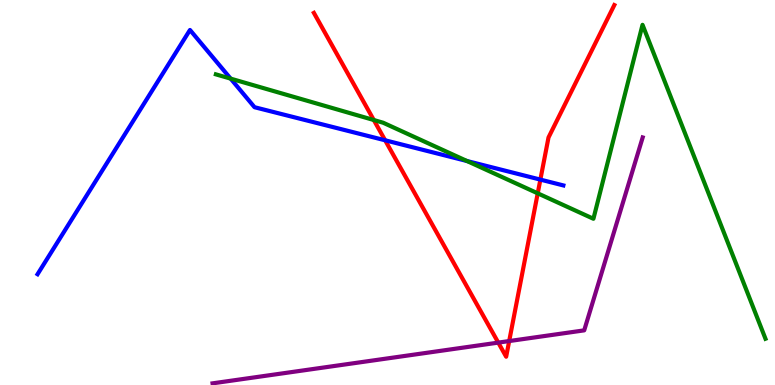[{'lines': ['blue', 'red'], 'intersections': [{'x': 4.97, 'y': 6.36}, {'x': 6.97, 'y': 5.33}]}, {'lines': ['green', 'red'], 'intersections': [{'x': 4.82, 'y': 6.88}, {'x': 6.94, 'y': 4.98}]}, {'lines': ['purple', 'red'], 'intersections': [{'x': 6.43, 'y': 1.1}, {'x': 6.57, 'y': 1.14}]}, {'lines': ['blue', 'green'], 'intersections': [{'x': 2.98, 'y': 7.96}, {'x': 6.03, 'y': 5.82}]}, {'lines': ['blue', 'purple'], 'intersections': []}, {'lines': ['green', 'purple'], 'intersections': []}]